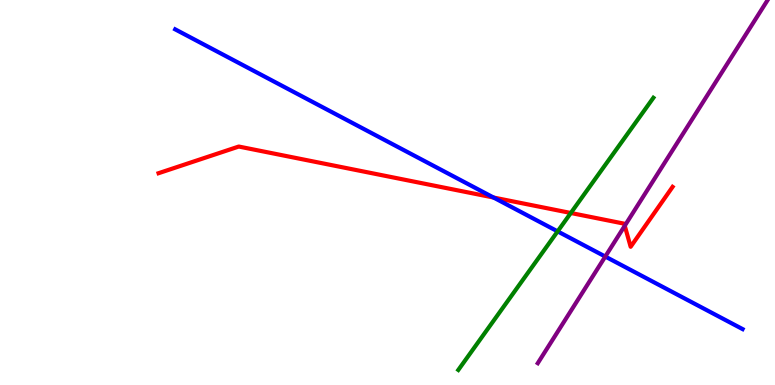[{'lines': ['blue', 'red'], 'intersections': [{'x': 6.37, 'y': 4.87}]}, {'lines': ['green', 'red'], 'intersections': [{'x': 7.37, 'y': 4.47}]}, {'lines': ['purple', 'red'], 'intersections': [{'x': 8.06, 'y': 4.14}]}, {'lines': ['blue', 'green'], 'intersections': [{'x': 7.2, 'y': 3.99}]}, {'lines': ['blue', 'purple'], 'intersections': [{'x': 7.81, 'y': 3.34}]}, {'lines': ['green', 'purple'], 'intersections': []}]